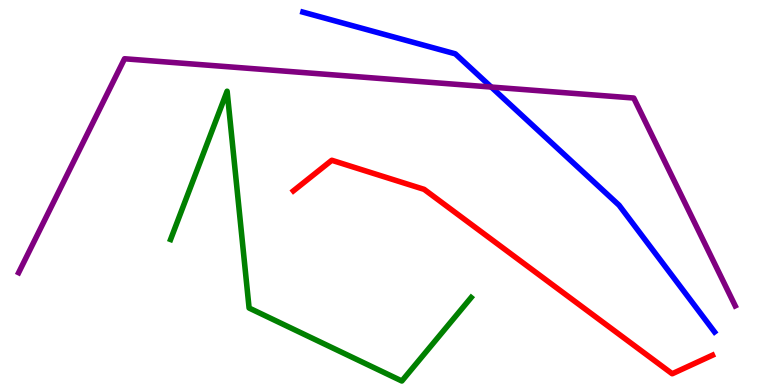[{'lines': ['blue', 'red'], 'intersections': []}, {'lines': ['green', 'red'], 'intersections': []}, {'lines': ['purple', 'red'], 'intersections': []}, {'lines': ['blue', 'green'], 'intersections': []}, {'lines': ['blue', 'purple'], 'intersections': [{'x': 6.34, 'y': 7.74}]}, {'lines': ['green', 'purple'], 'intersections': []}]